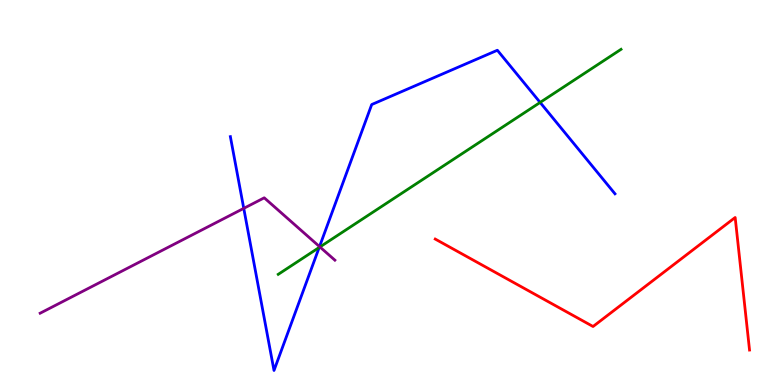[{'lines': ['blue', 'red'], 'intersections': []}, {'lines': ['green', 'red'], 'intersections': []}, {'lines': ['purple', 'red'], 'intersections': []}, {'lines': ['blue', 'green'], 'intersections': [{'x': 4.12, 'y': 3.57}, {'x': 6.97, 'y': 7.34}]}, {'lines': ['blue', 'purple'], 'intersections': [{'x': 3.15, 'y': 4.59}, {'x': 4.12, 'y': 3.59}]}, {'lines': ['green', 'purple'], 'intersections': [{'x': 4.13, 'y': 3.59}]}]